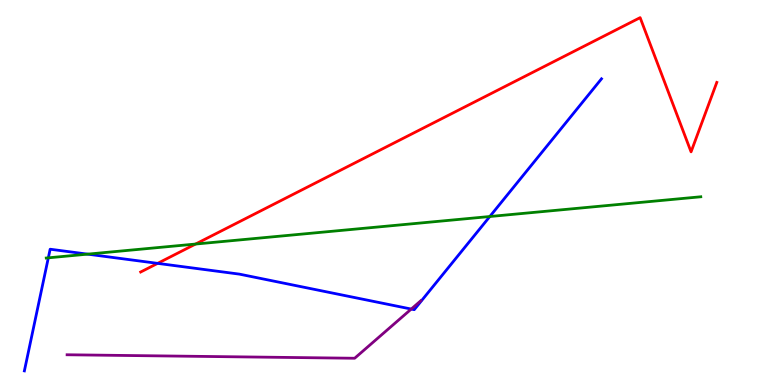[{'lines': ['blue', 'red'], 'intersections': [{'x': 2.03, 'y': 3.16}]}, {'lines': ['green', 'red'], 'intersections': [{'x': 2.52, 'y': 3.66}]}, {'lines': ['purple', 'red'], 'intersections': []}, {'lines': ['blue', 'green'], 'intersections': [{'x': 0.624, 'y': 3.3}, {'x': 1.13, 'y': 3.4}, {'x': 6.32, 'y': 4.38}]}, {'lines': ['blue', 'purple'], 'intersections': [{'x': 5.31, 'y': 1.97}]}, {'lines': ['green', 'purple'], 'intersections': []}]